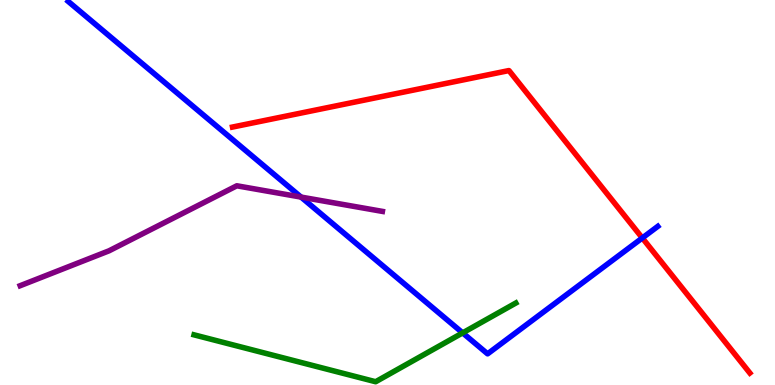[{'lines': ['blue', 'red'], 'intersections': [{'x': 8.29, 'y': 3.82}]}, {'lines': ['green', 'red'], 'intersections': []}, {'lines': ['purple', 'red'], 'intersections': []}, {'lines': ['blue', 'green'], 'intersections': [{'x': 5.97, 'y': 1.35}]}, {'lines': ['blue', 'purple'], 'intersections': [{'x': 3.88, 'y': 4.88}]}, {'lines': ['green', 'purple'], 'intersections': []}]